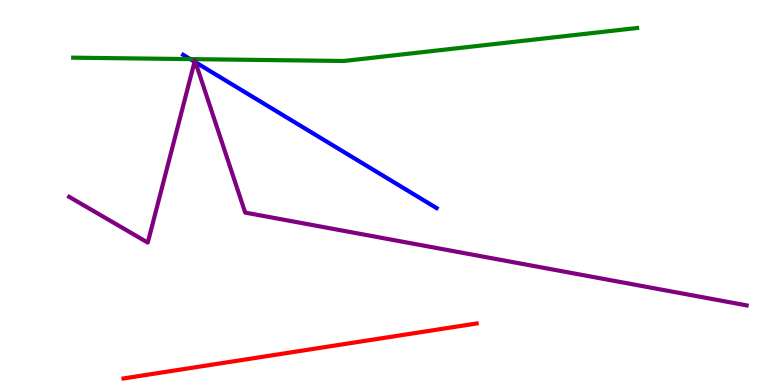[{'lines': ['blue', 'red'], 'intersections': []}, {'lines': ['green', 'red'], 'intersections': []}, {'lines': ['purple', 'red'], 'intersections': []}, {'lines': ['blue', 'green'], 'intersections': [{'x': 2.45, 'y': 8.46}]}, {'lines': ['blue', 'purple'], 'intersections': [{'x': 2.51, 'y': 8.4}, {'x': 2.52, 'y': 8.38}]}, {'lines': ['green', 'purple'], 'intersections': []}]